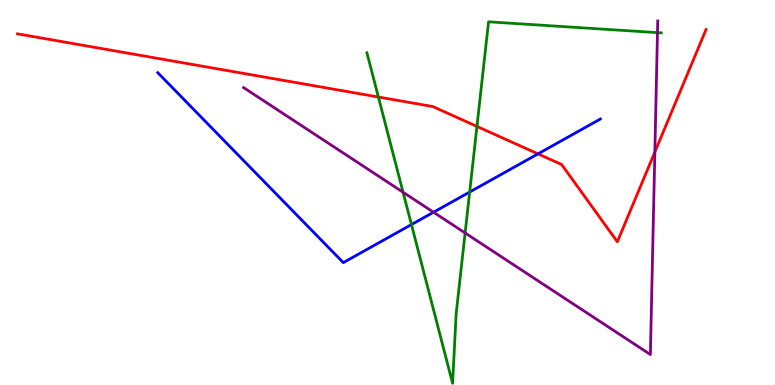[{'lines': ['blue', 'red'], 'intersections': [{'x': 6.94, 'y': 6.0}]}, {'lines': ['green', 'red'], 'intersections': [{'x': 4.88, 'y': 7.48}, {'x': 6.15, 'y': 6.72}]}, {'lines': ['purple', 'red'], 'intersections': [{'x': 8.45, 'y': 6.05}]}, {'lines': ['blue', 'green'], 'intersections': [{'x': 5.31, 'y': 4.17}, {'x': 6.06, 'y': 5.01}]}, {'lines': ['blue', 'purple'], 'intersections': [{'x': 5.59, 'y': 4.49}]}, {'lines': ['green', 'purple'], 'intersections': [{'x': 5.2, 'y': 5.01}, {'x': 6.0, 'y': 3.95}, {'x': 8.48, 'y': 9.15}]}]